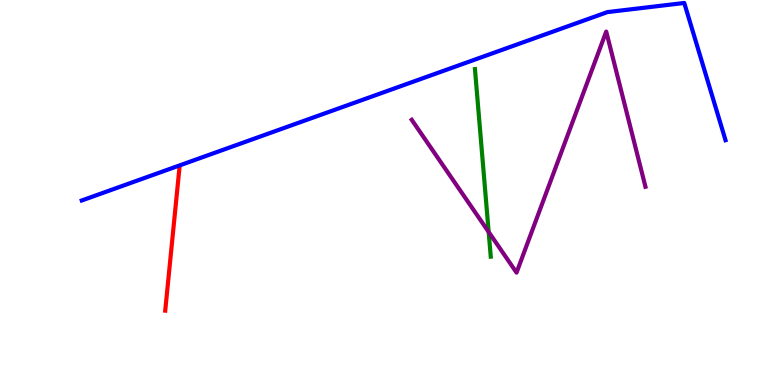[{'lines': ['blue', 'red'], 'intersections': []}, {'lines': ['green', 'red'], 'intersections': []}, {'lines': ['purple', 'red'], 'intersections': []}, {'lines': ['blue', 'green'], 'intersections': []}, {'lines': ['blue', 'purple'], 'intersections': []}, {'lines': ['green', 'purple'], 'intersections': [{'x': 6.31, 'y': 3.97}]}]